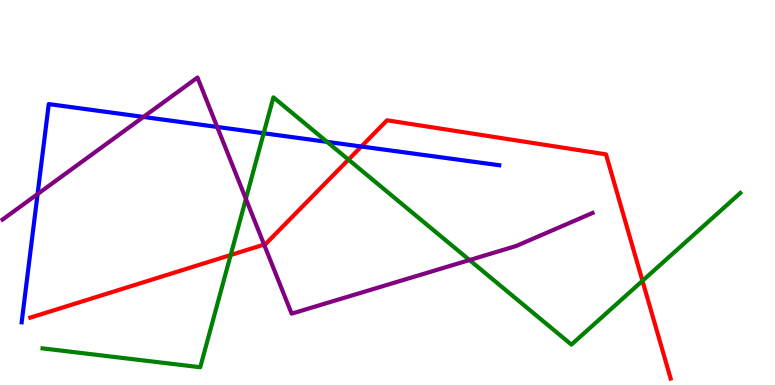[{'lines': ['blue', 'red'], 'intersections': [{'x': 4.66, 'y': 6.19}]}, {'lines': ['green', 'red'], 'intersections': [{'x': 2.98, 'y': 3.38}, {'x': 4.5, 'y': 5.85}, {'x': 8.29, 'y': 2.71}]}, {'lines': ['purple', 'red'], 'intersections': [{'x': 3.41, 'y': 3.65}]}, {'lines': ['blue', 'green'], 'intersections': [{'x': 3.4, 'y': 6.54}, {'x': 4.22, 'y': 6.32}]}, {'lines': ['blue', 'purple'], 'intersections': [{'x': 0.485, 'y': 4.96}, {'x': 1.85, 'y': 6.96}, {'x': 2.8, 'y': 6.7}]}, {'lines': ['green', 'purple'], 'intersections': [{'x': 3.17, 'y': 4.83}, {'x': 6.06, 'y': 3.25}]}]